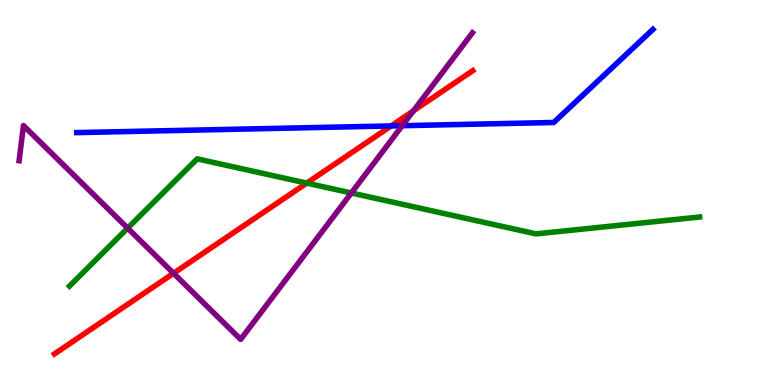[{'lines': ['blue', 'red'], 'intersections': [{'x': 5.05, 'y': 6.73}]}, {'lines': ['green', 'red'], 'intersections': [{'x': 3.96, 'y': 5.24}]}, {'lines': ['purple', 'red'], 'intersections': [{'x': 2.24, 'y': 2.9}, {'x': 5.33, 'y': 7.12}]}, {'lines': ['blue', 'green'], 'intersections': []}, {'lines': ['blue', 'purple'], 'intersections': [{'x': 5.19, 'y': 6.74}]}, {'lines': ['green', 'purple'], 'intersections': [{'x': 1.65, 'y': 4.07}, {'x': 4.53, 'y': 4.99}]}]